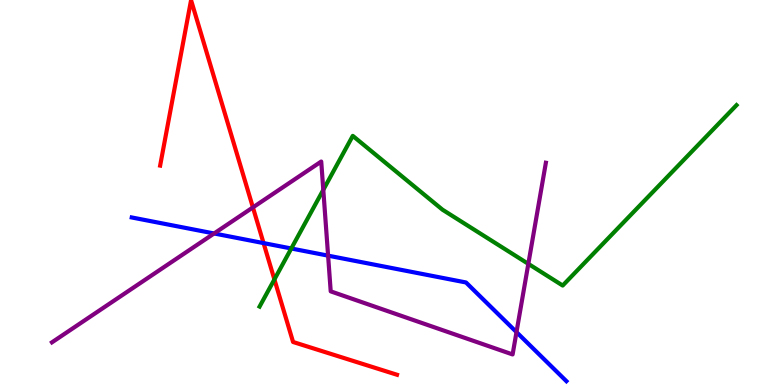[{'lines': ['blue', 'red'], 'intersections': [{'x': 3.4, 'y': 3.69}]}, {'lines': ['green', 'red'], 'intersections': [{'x': 3.54, 'y': 2.74}]}, {'lines': ['purple', 'red'], 'intersections': [{'x': 3.26, 'y': 4.61}]}, {'lines': ['blue', 'green'], 'intersections': [{'x': 3.76, 'y': 3.55}]}, {'lines': ['blue', 'purple'], 'intersections': [{'x': 2.76, 'y': 3.94}, {'x': 4.23, 'y': 3.36}, {'x': 6.66, 'y': 1.37}]}, {'lines': ['green', 'purple'], 'intersections': [{'x': 4.17, 'y': 5.07}, {'x': 6.82, 'y': 3.15}]}]